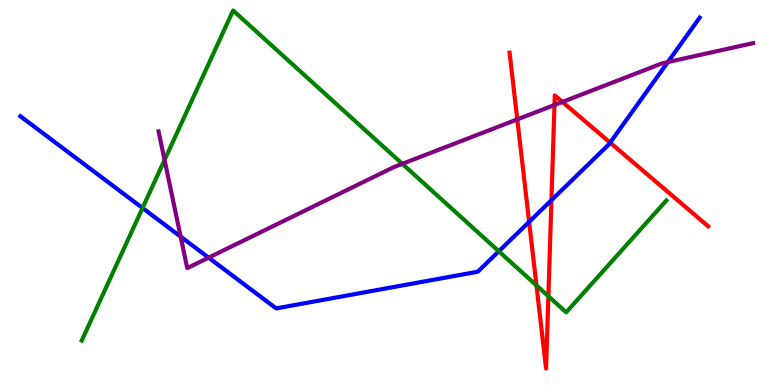[{'lines': ['blue', 'red'], 'intersections': [{'x': 6.83, 'y': 4.24}, {'x': 7.12, 'y': 4.8}, {'x': 7.87, 'y': 6.3}]}, {'lines': ['green', 'red'], 'intersections': [{'x': 6.92, 'y': 2.59}, {'x': 7.08, 'y': 2.31}]}, {'lines': ['purple', 'red'], 'intersections': [{'x': 6.67, 'y': 6.9}, {'x': 7.15, 'y': 7.27}, {'x': 7.26, 'y': 7.35}]}, {'lines': ['blue', 'green'], 'intersections': [{'x': 1.84, 'y': 4.6}, {'x': 6.44, 'y': 3.47}]}, {'lines': ['blue', 'purple'], 'intersections': [{'x': 2.33, 'y': 3.85}, {'x': 2.69, 'y': 3.31}, {'x': 8.62, 'y': 8.39}]}, {'lines': ['green', 'purple'], 'intersections': [{'x': 2.12, 'y': 5.84}, {'x': 5.19, 'y': 5.74}]}]